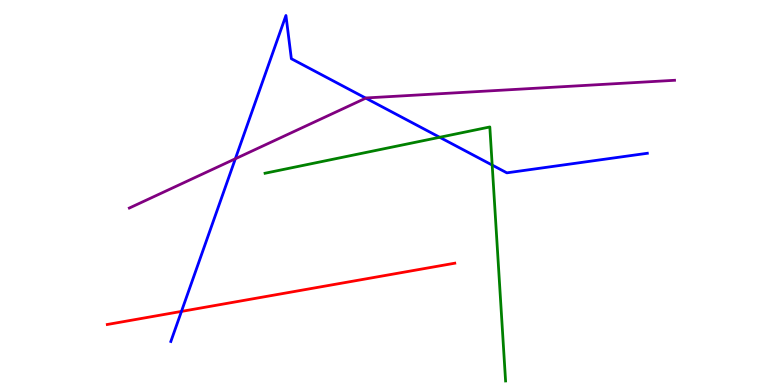[{'lines': ['blue', 'red'], 'intersections': [{'x': 2.34, 'y': 1.91}]}, {'lines': ['green', 'red'], 'intersections': []}, {'lines': ['purple', 'red'], 'intersections': []}, {'lines': ['blue', 'green'], 'intersections': [{'x': 5.67, 'y': 6.43}, {'x': 6.35, 'y': 5.71}]}, {'lines': ['blue', 'purple'], 'intersections': [{'x': 3.04, 'y': 5.88}, {'x': 4.72, 'y': 7.45}]}, {'lines': ['green', 'purple'], 'intersections': []}]